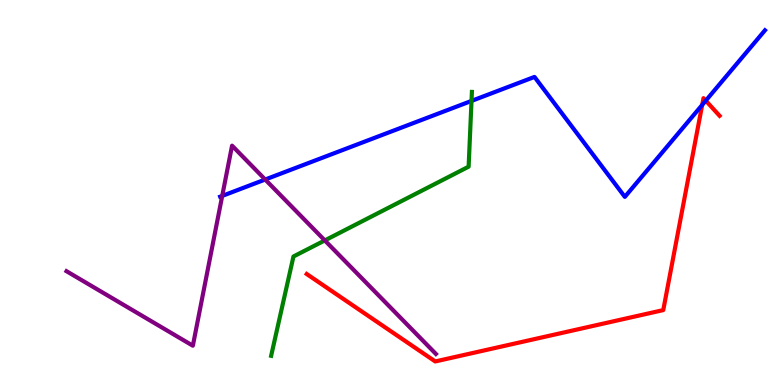[{'lines': ['blue', 'red'], 'intersections': [{'x': 9.06, 'y': 7.27}, {'x': 9.11, 'y': 7.39}]}, {'lines': ['green', 'red'], 'intersections': []}, {'lines': ['purple', 'red'], 'intersections': []}, {'lines': ['blue', 'green'], 'intersections': [{'x': 6.08, 'y': 7.38}]}, {'lines': ['blue', 'purple'], 'intersections': [{'x': 2.87, 'y': 4.91}, {'x': 3.42, 'y': 5.34}]}, {'lines': ['green', 'purple'], 'intersections': [{'x': 4.19, 'y': 3.76}]}]